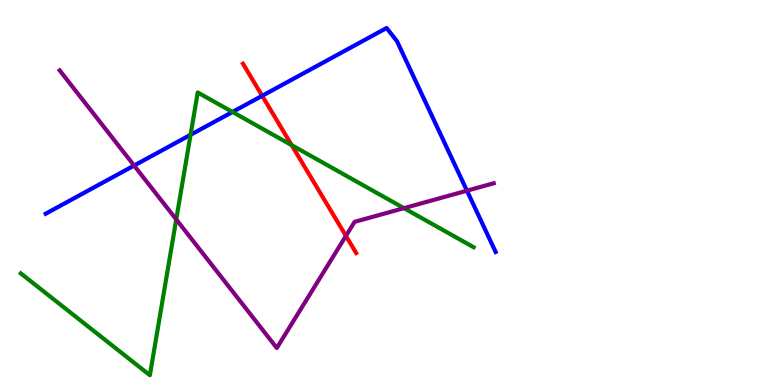[{'lines': ['blue', 'red'], 'intersections': [{'x': 3.38, 'y': 7.51}]}, {'lines': ['green', 'red'], 'intersections': [{'x': 3.76, 'y': 6.23}]}, {'lines': ['purple', 'red'], 'intersections': [{'x': 4.46, 'y': 3.87}]}, {'lines': ['blue', 'green'], 'intersections': [{'x': 2.46, 'y': 6.5}, {'x': 3.0, 'y': 7.09}]}, {'lines': ['blue', 'purple'], 'intersections': [{'x': 1.73, 'y': 5.7}, {'x': 6.03, 'y': 5.05}]}, {'lines': ['green', 'purple'], 'intersections': [{'x': 2.27, 'y': 4.3}, {'x': 5.21, 'y': 4.59}]}]